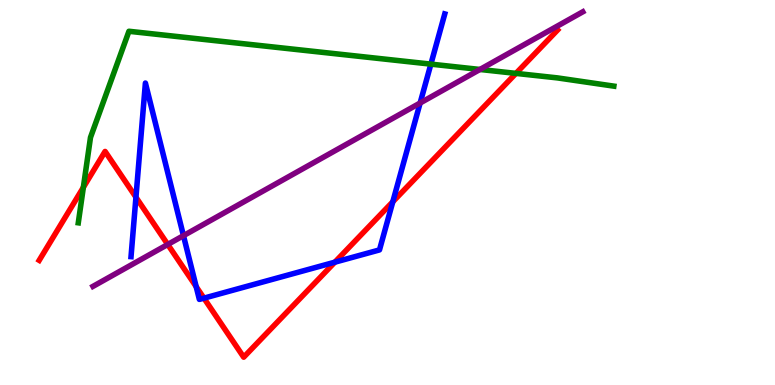[{'lines': ['blue', 'red'], 'intersections': [{'x': 1.75, 'y': 4.88}, {'x': 2.53, 'y': 2.55}, {'x': 2.63, 'y': 2.26}, {'x': 4.32, 'y': 3.19}, {'x': 5.07, 'y': 4.76}]}, {'lines': ['green', 'red'], 'intersections': [{'x': 1.08, 'y': 5.13}, {'x': 6.66, 'y': 8.09}]}, {'lines': ['purple', 'red'], 'intersections': [{'x': 2.16, 'y': 3.65}]}, {'lines': ['blue', 'green'], 'intersections': [{'x': 5.56, 'y': 8.33}]}, {'lines': ['blue', 'purple'], 'intersections': [{'x': 2.37, 'y': 3.88}, {'x': 5.42, 'y': 7.32}]}, {'lines': ['green', 'purple'], 'intersections': [{'x': 6.19, 'y': 8.2}]}]